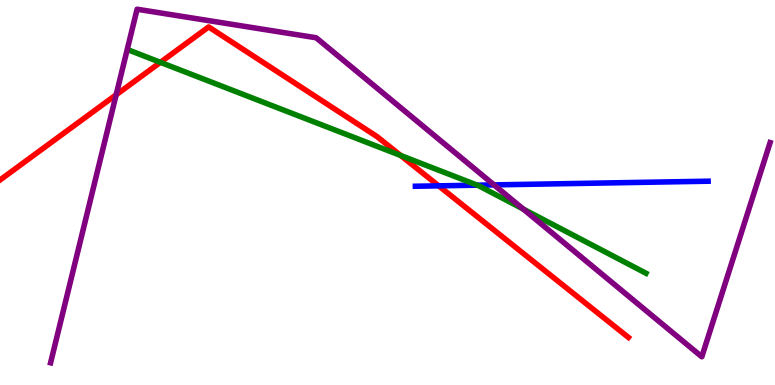[{'lines': ['blue', 'red'], 'intersections': [{'x': 5.66, 'y': 5.17}]}, {'lines': ['green', 'red'], 'intersections': [{'x': 2.07, 'y': 8.38}, {'x': 5.17, 'y': 5.96}]}, {'lines': ['purple', 'red'], 'intersections': [{'x': 1.5, 'y': 7.54}]}, {'lines': ['blue', 'green'], 'intersections': [{'x': 6.16, 'y': 5.19}]}, {'lines': ['blue', 'purple'], 'intersections': [{'x': 6.37, 'y': 5.2}]}, {'lines': ['green', 'purple'], 'intersections': [{'x': 6.75, 'y': 4.57}]}]